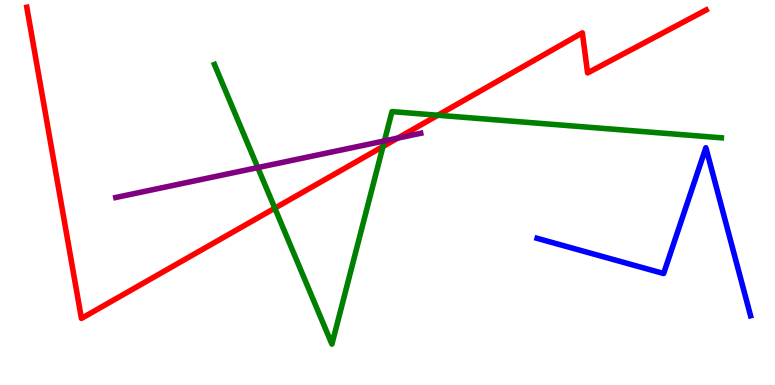[{'lines': ['blue', 'red'], 'intersections': []}, {'lines': ['green', 'red'], 'intersections': [{'x': 3.55, 'y': 4.59}, {'x': 4.94, 'y': 6.19}, {'x': 5.65, 'y': 7.01}]}, {'lines': ['purple', 'red'], 'intersections': [{'x': 5.13, 'y': 6.41}]}, {'lines': ['blue', 'green'], 'intersections': []}, {'lines': ['blue', 'purple'], 'intersections': []}, {'lines': ['green', 'purple'], 'intersections': [{'x': 3.33, 'y': 5.65}, {'x': 4.96, 'y': 6.34}]}]